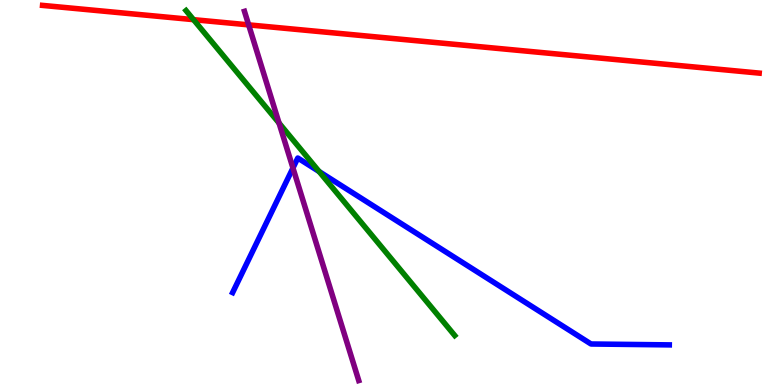[{'lines': ['blue', 'red'], 'intersections': []}, {'lines': ['green', 'red'], 'intersections': [{'x': 2.5, 'y': 9.49}]}, {'lines': ['purple', 'red'], 'intersections': [{'x': 3.21, 'y': 9.35}]}, {'lines': ['blue', 'green'], 'intersections': [{'x': 4.12, 'y': 5.54}]}, {'lines': ['blue', 'purple'], 'intersections': [{'x': 3.78, 'y': 5.64}]}, {'lines': ['green', 'purple'], 'intersections': [{'x': 3.6, 'y': 6.8}]}]